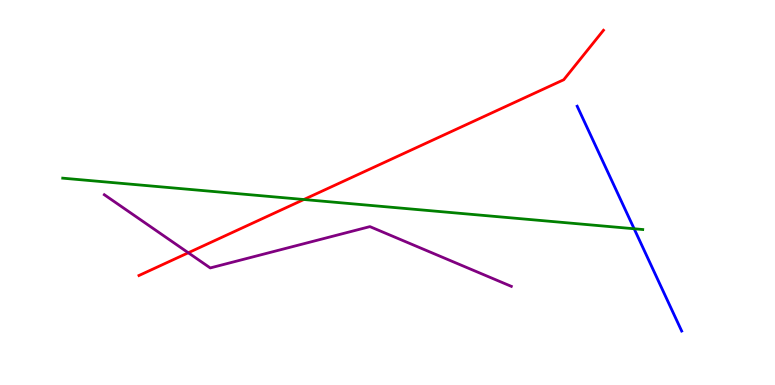[{'lines': ['blue', 'red'], 'intersections': []}, {'lines': ['green', 'red'], 'intersections': [{'x': 3.92, 'y': 4.82}]}, {'lines': ['purple', 'red'], 'intersections': [{'x': 2.43, 'y': 3.43}]}, {'lines': ['blue', 'green'], 'intersections': [{'x': 8.18, 'y': 4.06}]}, {'lines': ['blue', 'purple'], 'intersections': []}, {'lines': ['green', 'purple'], 'intersections': []}]